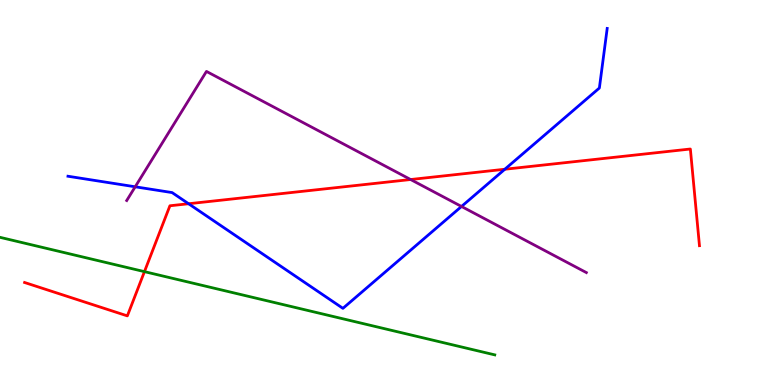[{'lines': ['blue', 'red'], 'intersections': [{'x': 2.43, 'y': 4.71}, {'x': 6.51, 'y': 5.6}]}, {'lines': ['green', 'red'], 'intersections': [{'x': 1.86, 'y': 2.94}]}, {'lines': ['purple', 'red'], 'intersections': [{'x': 5.3, 'y': 5.34}]}, {'lines': ['blue', 'green'], 'intersections': []}, {'lines': ['blue', 'purple'], 'intersections': [{'x': 1.74, 'y': 5.15}, {'x': 5.95, 'y': 4.64}]}, {'lines': ['green', 'purple'], 'intersections': []}]